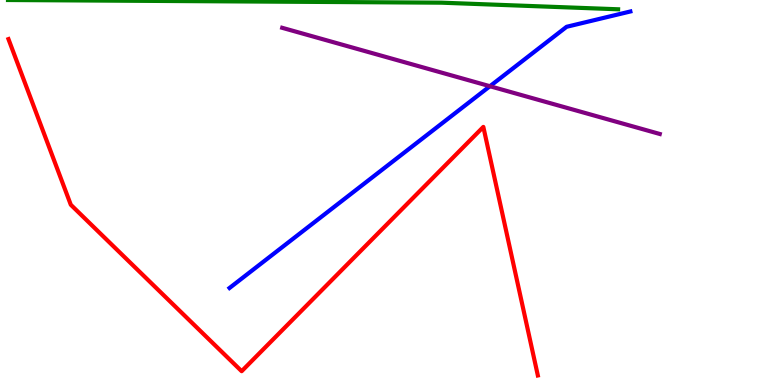[{'lines': ['blue', 'red'], 'intersections': []}, {'lines': ['green', 'red'], 'intersections': []}, {'lines': ['purple', 'red'], 'intersections': []}, {'lines': ['blue', 'green'], 'intersections': []}, {'lines': ['blue', 'purple'], 'intersections': [{'x': 6.32, 'y': 7.76}]}, {'lines': ['green', 'purple'], 'intersections': []}]